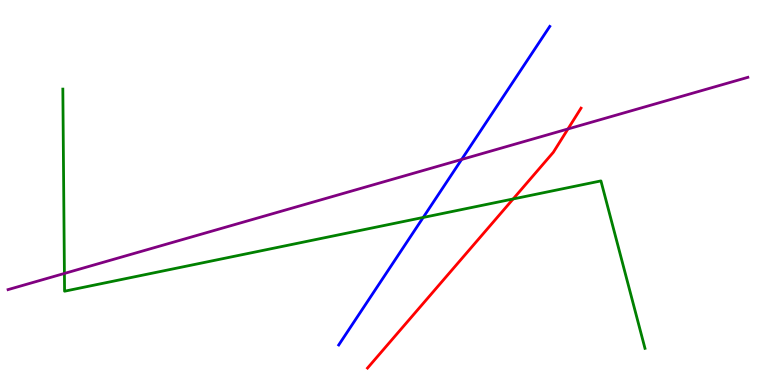[{'lines': ['blue', 'red'], 'intersections': []}, {'lines': ['green', 'red'], 'intersections': [{'x': 6.62, 'y': 4.83}]}, {'lines': ['purple', 'red'], 'intersections': [{'x': 7.33, 'y': 6.65}]}, {'lines': ['blue', 'green'], 'intersections': [{'x': 5.46, 'y': 4.35}]}, {'lines': ['blue', 'purple'], 'intersections': [{'x': 5.96, 'y': 5.86}]}, {'lines': ['green', 'purple'], 'intersections': [{'x': 0.831, 'y': 2.9}]}]